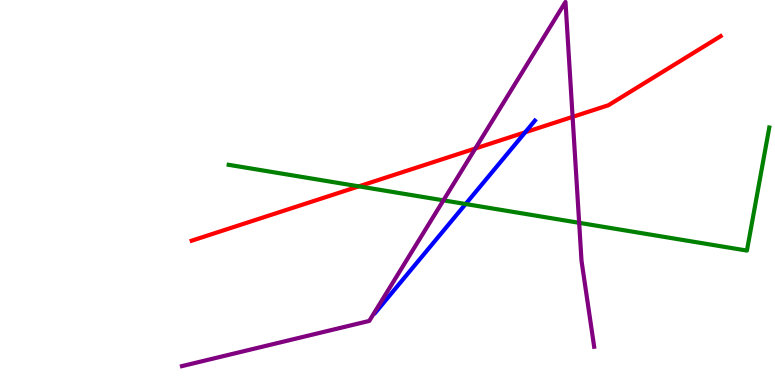[{'lines': ['blue', 'red'], 'intersections': [{'x': 6.78, 'y': 6.56}]}, {'lines': ['green', 'red'], 'intersections': [{'x': 4.63, 'y': 5.16}]}, {'lines': ['purple', 'red'], 'intersections': [{'x': 6.13, 'y': 6.14}, {'x': 7.39, 'y': 6.96}]}, {'lines': ['blue', 'green'], 'intersections': [{'x': 6.01, 'y': 4.7}]}, {'lines': ['blue', 'purple'], 'intersections': []}, {'lines': ['green', 'purple'], 'intersections': [{'x': 5.72, 'y': 4.8}, {'x': 7.47, 'y': 4.21}]}]